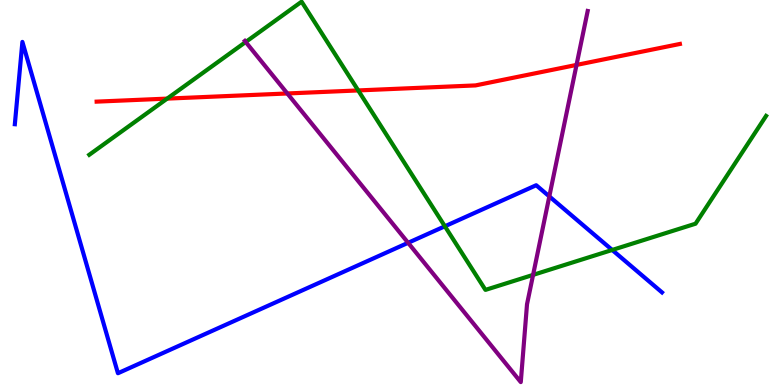[{'lines': ['blue', 'red'], 'intersections': []}, {'lines': ['green', 'red'], 'intersections': [{'x': 2.16, 'y': 7.44}, {'x': 4.62, 'y': 7.65}]}, {'lines': ['purple', 'red'], 'intersections': [{'x': 3.71, 'y': 7.57}, {'x': 7.44, 'y': 8.31}]}, {'lines': ['blue', 'green'], 'intersections': [{'x': 5.74, 'y': 4.12}, {'x': 7.9, 'y': 3.51}]}, {'lines': ['blue', 'purple'], 'intersections': [{'x': 5.27, 'y': 3.69}, {'x': 7.09, 'y': 4.9}]}, {'lines': ['green', 'purple'], 'intersections': [{'x': 3.17, 'y': 8.91}, {'x': 6.88, 'y': 2.86}]}]